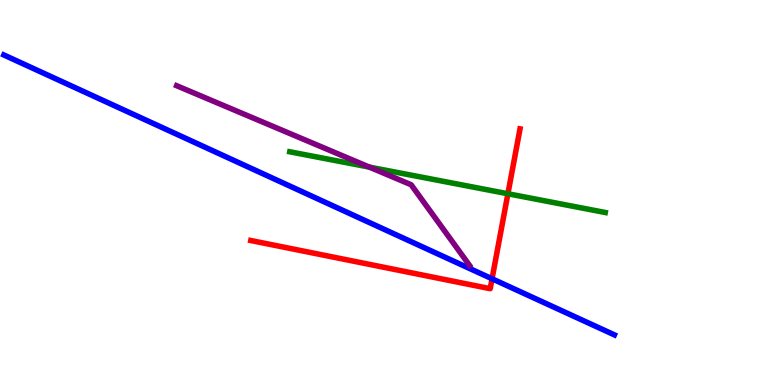[{'lines': ['blue', 'red'], 'intersections': [{'x': 6.35, 'y': 2.76}]}, {'lines': ['green', 'red'], 'intersections': [{'x': 6.55, 'y': 4.97}]}, {'lines': ['purple', 'red'], 'intersections': []}, {'lines': ['blue', 'green'], 'intersections': []}, {'lines': ['blue', 'purple'], 'intersections': []}, {'lines': ['green', 'purple'], 'intersections': [{'x': 4.77, 'y': 5.66}]}]